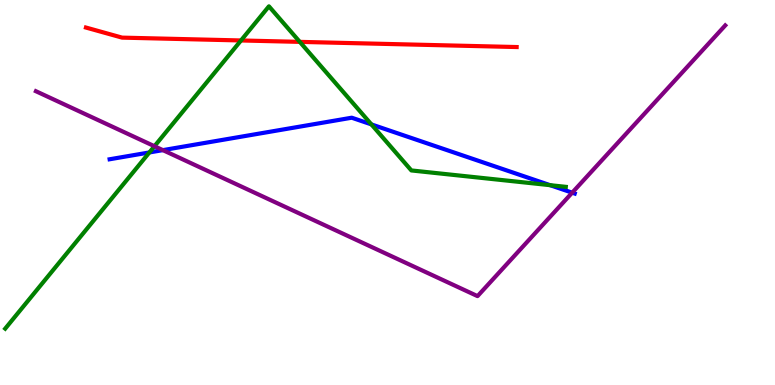[{'lines': ['blue', 'red'], 'intersections': []}, {'lines': ['green', 'red'], 'intersections': [{'x': 3.11, 'y': 8.95}, {'x': 3.87, 'y': 8.91}]}, {'lines': ['purple', 'red'], 'intersections': []}, {'lines': ['blue', 'green'], 'intersections': [{'x': 1.93, 'y': 6.04}, {'x': 4.79, 'y': 6.77}, {'x': 7.1, 'y': 5.19}]}, {'lines': ['blue', 'purple'], 'intersections': [{'x': 2.1, 'y': 6.1}, {'x': 7.38, 'y': 5.0}]}, {'lines': ['green', 'purple'], 'intersections': [{'x': 1.99, 'y': 6.2}]}]